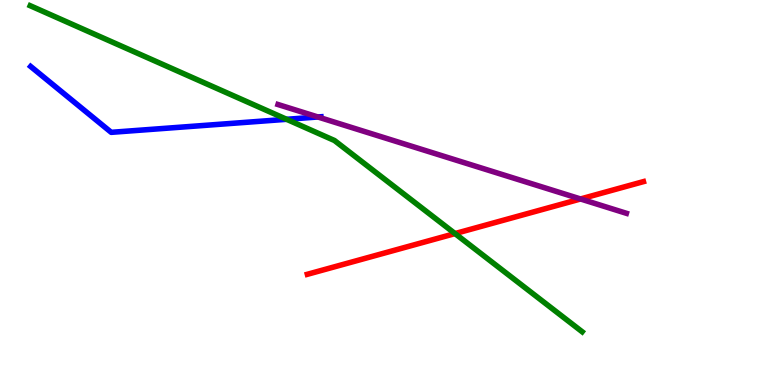[{'lines': ['blue', 'red'], 'intersections': []}, {'lines': ['green', 'red'], 'intersections': [{'x': 5.87, 'y': 3.93}]}, {'lines': ['purple', 'red'], 'intersections': [{'x': 7.49, 'y': 4.83}]}, {'lines': ['blue', 'green'], 'intersections': [{'x': 3.7, 'y': 6.9}]}, {'lines': ['blue', 'purple'], 'intersections': [{'x': 4.1, 'y': 6.96}]}, {'lines': ['green', 'purple'], 'intersections': []}]